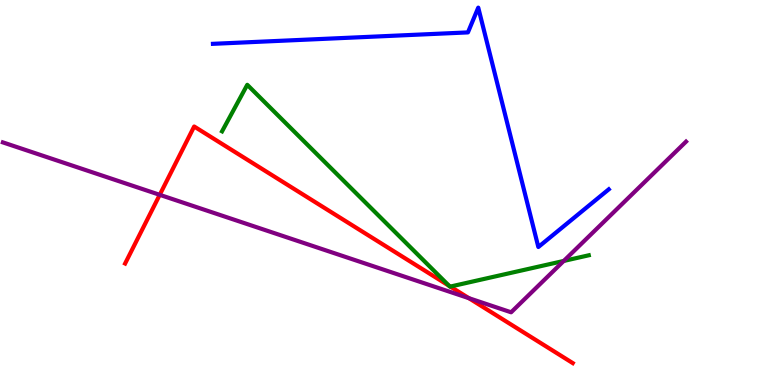[{'lines': ['blue', 'red'], 'intersections': []}, {'lines': ['green', 'red'], 'intersections': [{'x': 5.8, 'y': 2.58}, {'x': 5.81, 'y': 2.56}]}, {'lines': ['purple', 'red'], 'intersections': [{'x': 2.06, 'y': 4.94}, {'x': 6.05, 'y': 2.26}]}, {'lines': ['blue', 'green'], 'intersections': []}, {'lines': ['blue', 'purple'], 'intersections': []}, {'lines': ['green', 'purple'], 'intersections': [{'x': 7.27, 'y': 3.22}]}]